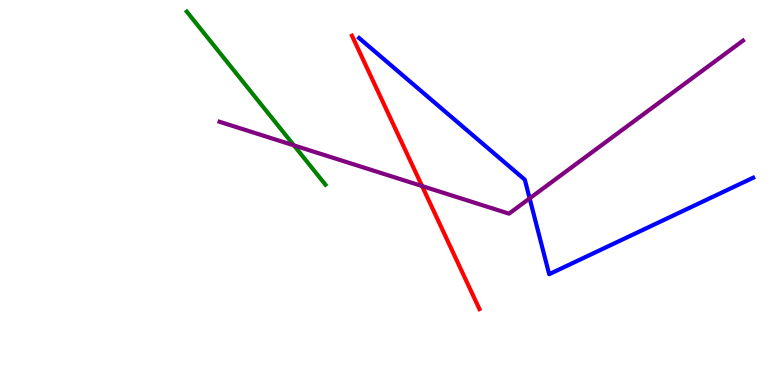[{'lines': ['blue', 'red'], 'intersections': []}, {'lines': ['green', 'red'], 'intersections': []}, {'lines': ['purple', 'red'], 'intersections': [{'x': 5.45, 'y': 5.17}]}, {'lines': ['blue', 'green'], 'intersections': []}, {'lines': ['blue', 'purple'], 'intersections': [{'x': 6.83, 'y': 4.85}]}, {'lines': ['green', 'purple'], 'intersections': [{'x': 3.79, 'y': 6.22}]}]